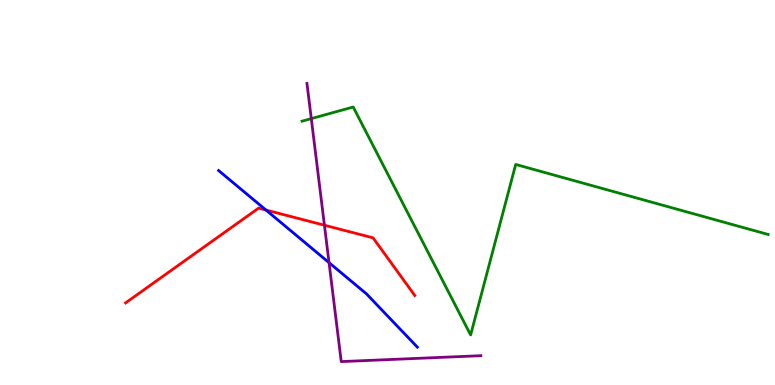[{'lines': ['blue', 'red'], 'intersections': [{'x': 3.43, 'y': 4.54}]}, {'lines': ['green', 'red'], 'intersections': []}, {'lines': ['purple', 'red'], 'intersections': [{'x': 4.19, 'y': 4.15}]}, {'lines': ['blue', 'green'], 'intersections': []}, {'lines': ['blue', 'purple'], 'intersections': [{'x': 4.25, 'y': 3.18}]}, {'lines': ['green', 'purple'], 'intersections': [{'x': 4.02, 'y': 6.92}]}]